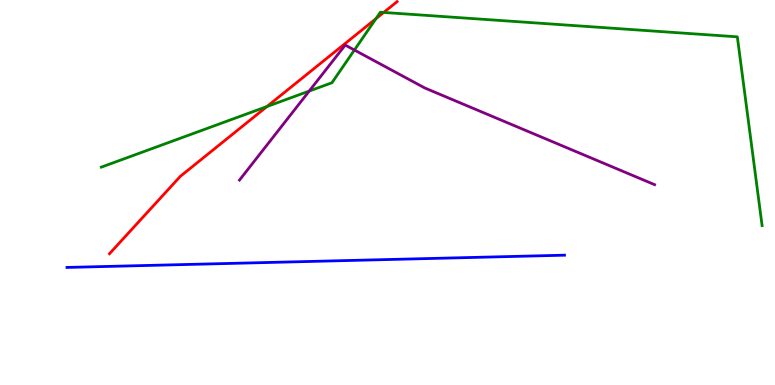[{'lines': ['blue', 'red'], 'intersections': []}, {'lines': ['green', 'red'], 'intersections': [{'x': 3.44, 'y': 7.23}, {'x': 4.85, 'y': 9.51}, {'x': 4.95, 'y': 9.68}]}, {'lines': ['purple', 'red'], 'intersections': []}, {'lines': ['blue', 'green'], 'intersections': []}, {'lines': ['blue', 'purple'], 'intersections': []}, {'lines': ['green', 'purple'], 'intersections': [{'x': 3.99, 'y': 7.63}, {'x': 4.57, 'y': 8.7}]}]